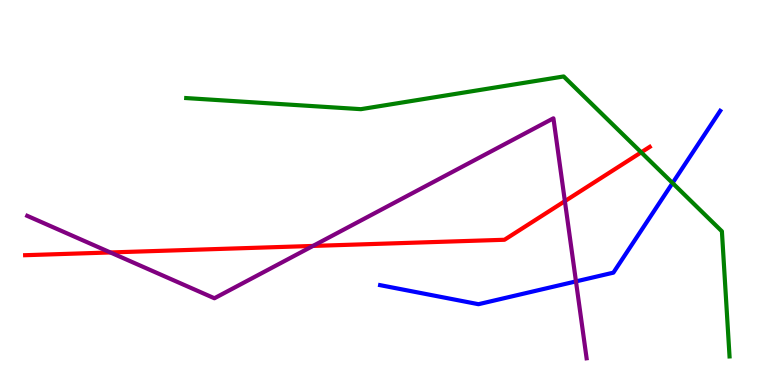[{'lines': ['blue', 'red'], 'intersections': []}, {'lines': ['green', 'red'], 'intersections': [{'x': 8.27, 'y': 6.04}]}, {'lines': ['purple', 'red'], 'intersections': [{'x': 1.42, 'y': 3.44}, {'x': 4.04, 'y': 3.61}, {'x': 7.29, 'y': 4.78}]}, {'lines': ['blue', 'green'], 'intersections': [{'x': 8.68, 'y': 5.25}]}, {'lines': ['blue', 'purple'], 'intersections': [{'x': 7.43, 'y': 2.69}]}, {'lines': ['green', 'purple'], 'intersections': []}]